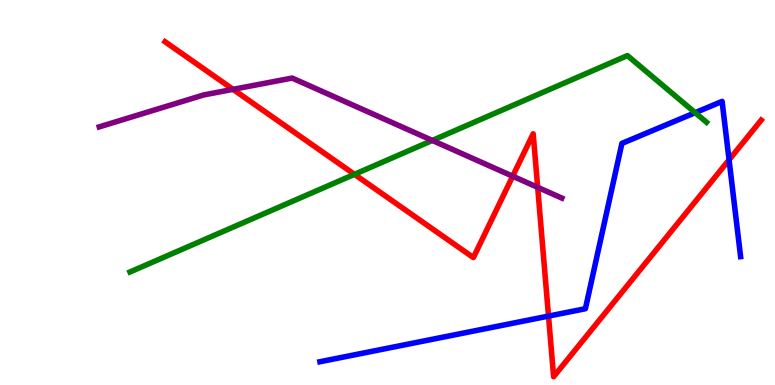[{'lines': ['blue', 'red'], 'intersections': [{'x': 7.08, 'y': 1.79}, {'x': 9.41, 'y': 5.85}]}, {'lines': ['green', 'red'], 'intersections': [{'x': 4.57, 'y': 5.47}]}, {'lines': ['purple', 'red'], 'intersections': [{'x': 3.01, 'y': 7.68}, {'x': 6.62, 'y': 5.42}, {'x': 6.94, 'y': 5.13}]}, {'lines': ['blue', 'green'], 'intersections': [{'x': 8.97, 'y': 7.07}]}, {'lines': ['blue', 'purple'], 'intersections': []}, {'lines': ['green', 'purple'], 'intersections': [{'x': 5.58, 'y': 6.35}]}]